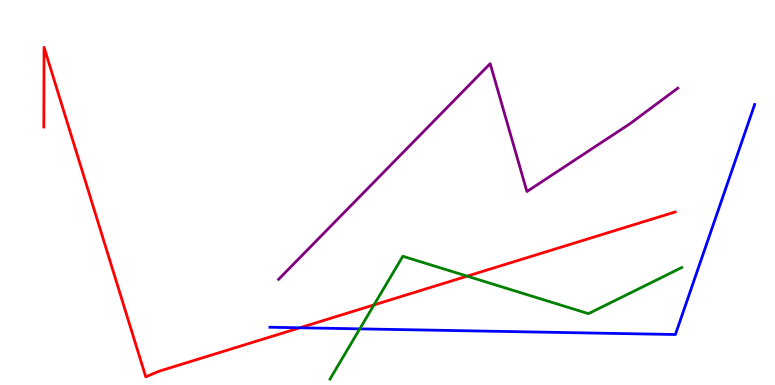[{'lines': ['blue', 'red'], 'intersections': [{'x': 3.87, 'y': 1.49}]}, {'lines': ['green', 'red'], 'intersections': [{'x': 4.83, 'y': 2.08}, {'x': 6.03, 'y': 2.83}]}, {'lines': ['purple', 'red'], 'intersections': []}, {'lines': ['blue', 'green'], 'intersections': [{'x': 4.64, 'y': 1.46}]}, {'lines': ['blue', 'purple'], 'intersections': []}, {'lines': ['green', 'purple'], 'intersections': []}]